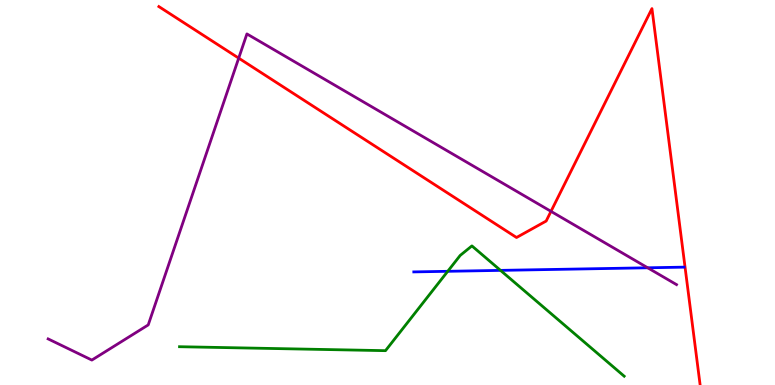[{'lines': ['blue', 'red'], 'intersections': []}, {'lines': ['green', 'red'], 'intersections': []}, {'lines': ['purple', 'red'], 'intersections': [{'x': 3.08, 'y': 8.49}, {'x': 7.11, 'y': 4.51}]}, {'lines': ['blue', 'green'], 'intersections': [{'x': 5.78, 'y': 2.95}, {'x': 6.46, 'y': 2.98}]}, {'lines': ['blue', 'purple'], 'intersections': [{'x': 8.36, 'y': 3.04}]}, {'lines': ['green', 'purple'], 'intersections': []}]